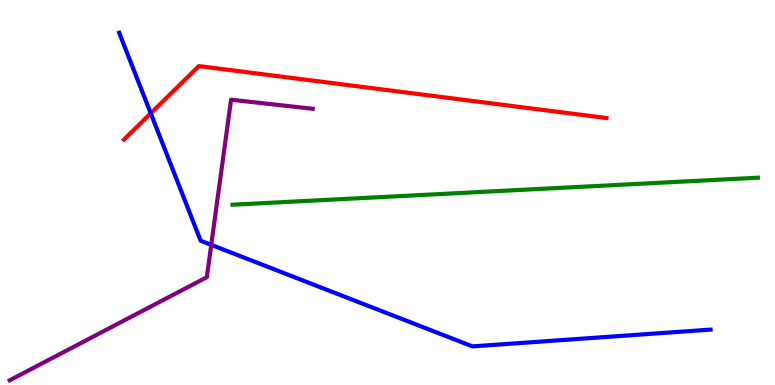[{'lines': ['blue', 'red'], 'intersections': [{'x': 1.95, 'y': 7.06}]}, {'lines': ['green', 'red'], 'intersections': []}, {'lines': ['purple', 'red'], 'intersections': []}, {'lines': ['blue', 'green'], 'intersections': []}, {'lines': ['blue', 'purple'], 'intersections': [{'x': 2.73, 'y': 3.64}]}, {'lines': ['green', 'purple'], 'intersections': []}]